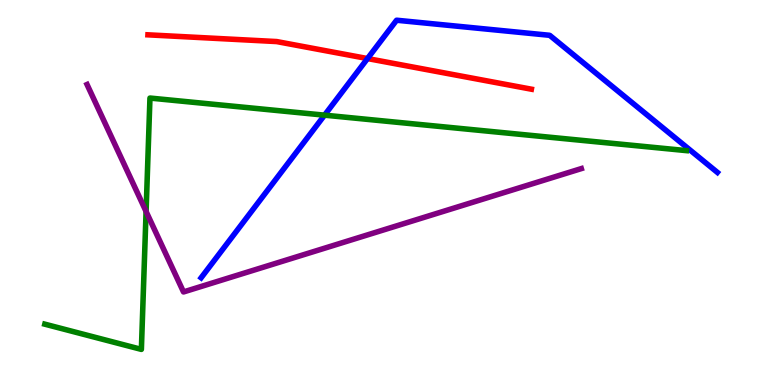[{'lines': ['blue', 'red'], 'intersections': [{'x': 4.74, 'y': 8.48}]}, {'lines': ['green', 'red'], 'intersections': []}, {'lines': ['purple', 'red'], 'intersections': []}, {'lines': ['blue', 'green'], 'intersections': [{'x': 4.19, 'y': 7.01}]}, {'lines': ['blue', 'purple'], 'intersections': []}, {'lines': ['green', 'purple'], 'intersections': [{'x': 1.88, 'y': 4.51}]}]